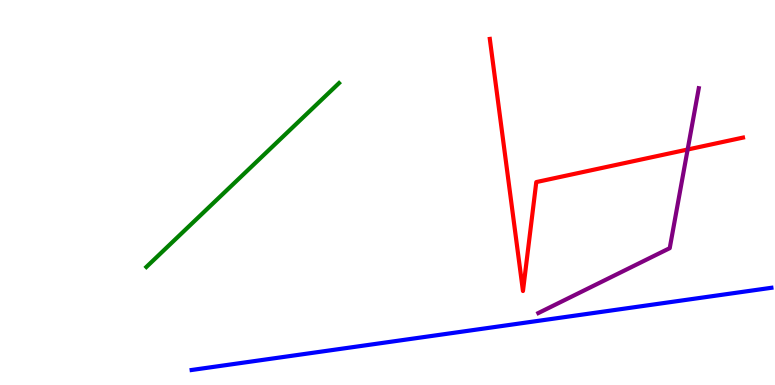[{'lines': ['blue', 'red'], 'intersections': []}, {'lines': ['green', 'red'], 'intersections': []}, {'lines': ['purple', 'red'], 'intersections': [{'x': 8.87, 'y': 6.12}]}, {'lines': ['blue', 'green'], 'intersections': []}, {'lines': ['blue', 'purple'], 'intersections': []}, {'lines': ['green', 'purple'], 'intersections': []}]